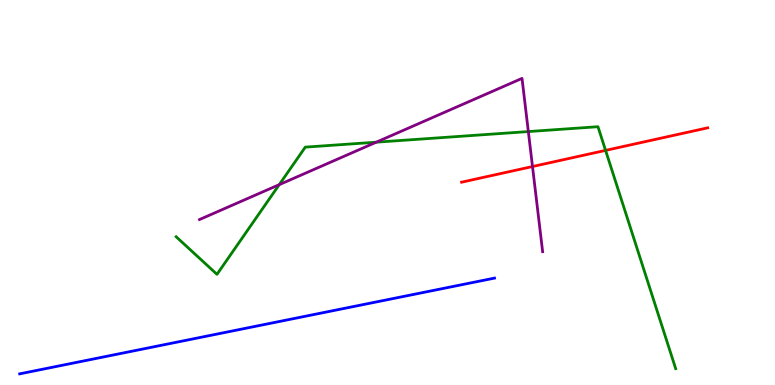[{'lines': ['blue', 'red'], 'intersections': []}, {'lines': ['green', 'red'], 'intersections': [{'x': 7.81, 'y': 6.09}]}, {'lines': ['purple', 'red'], 'intersections': [{'x': 6.87, 'y': 5.67}]}, {'lines': ['blue', 'green'], 'intersections': []}, {'lines': ['blue', 'purple'], 'intersections': []}, {'lines': ['green', 'purple'], 'intersections': [{'x': 3.6, 'y': 5.2}, {'x': 4.86, 'y': 6.31}, {'x': 6.82, 'y': 6.58}]}]